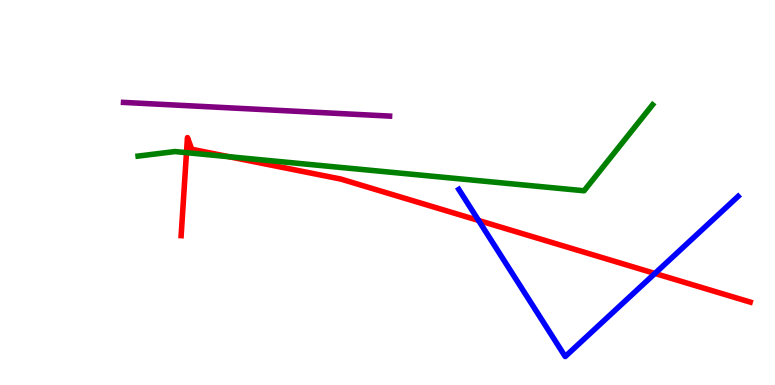[{'lines': ['blue', 'red'], 'intersections': [{'x': 6.18, 'y': 4.27}, {'x': 8.45, 'y': 2.9}]}, {'lines': ['green', 'red'], 'intersections': [{'x': 2.41, 'y': 6.03}, {'x': 2.96, 'y': 5.93}]}, {'lines': ['purple', 'red'], 'intersections': []}, {'lines': ['blue', 'green'], 'intersections': []}, {'lines': ['blue', 'purple'], 'intersections': []}, {'lines': ['green', 'purple'], 'intersections': []}]